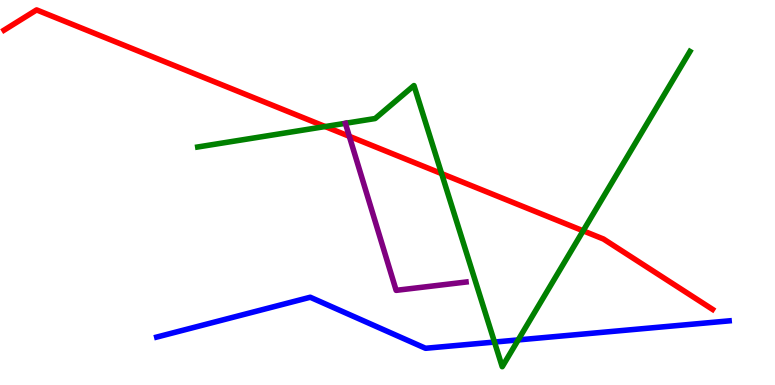[{'lines': ['blue', 'red'], 'intersections': []}, {'lines': ['green', 'red'], 'intersections': [{'x': 4.2, 'y': 6.71}, {'x': 5.7, 'y': 5.49}, {'x': 7.52, 'y': 4.0}]}, {'lines': ['purple', 'red'], 'intersections': [{'x': 4.51, 'y': 6.46}]}, {'lines': ['blue', 'green'], 'intersections': [{'x': 6.38, 'y': 1.12}, {'x': 6.69, 'y': 1.17}]}, {'lines': ['blue', 'purple'], 'intersections': []}, {'lines': ['green', 'purple'], 'intersections': []}]